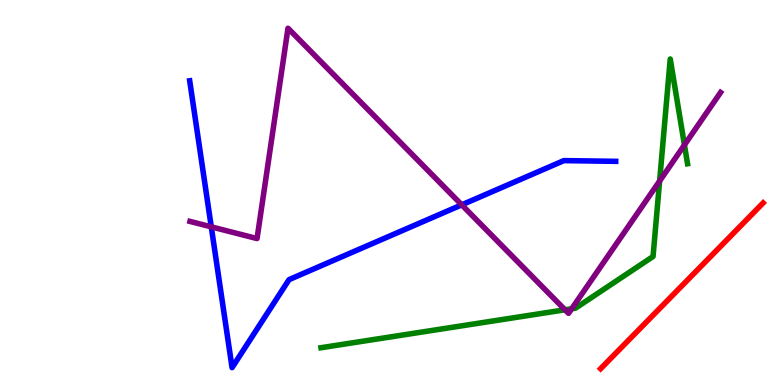[{'lines': ['blue', 'red'], 'intersections': []}, {'lines': ['green', 'red'], 'intersections': []}, {'lines': ['purple', 'red'], 'intersections': []}, {'lines': ['blue', 'green'], 'intersections': []}, {'lines': ['blue', 'purple'], 'intersections': [{'x': 2.73, 'y': 4.11}, {'x': 5.96, 'y': 4.68}]}, {'lines': ['green', 'purple'], 'intersections': [{'x': 7.29, 'y': 1.95}, {'x': 7.38, 'y': 1.98}, {'x': 8.51, 'y': 5.3}, {'x': 8.83, 'y': 6.23}]}]